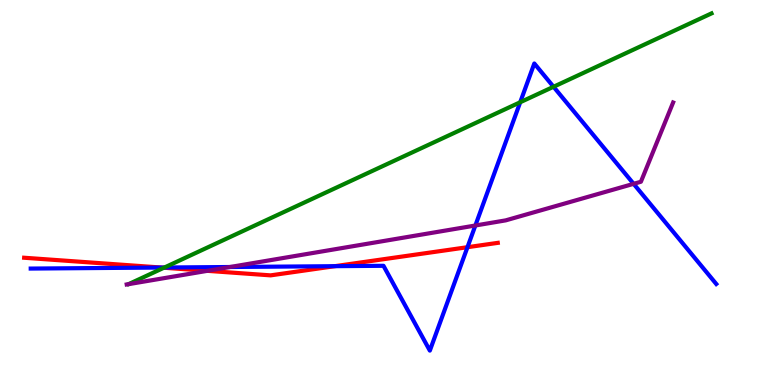[{'lines': ['blue', 'red'], 'intersections': [{'x': 2.08, 'y': 3.05}, {'x': 4.32, 'y': 3.09}, {'x': 6.03, 'y': 3.58}]}, {'lines': ['green', 'red'], 'intersections': [{'x': 2.12, 'y': 3.05}]}, {'lines': ['purple', 'red'], 'intersections': [{'x': 2.68, 'y': 2.97}]}, {'lines': ['blue', 'green'], 'intersections': [{'x': 2.12, 'y': 3.05}, {'x': 6.71, 'y': 7.34}, {'x': 7.14, 'y': 7.75}]}, {'lines': ['blue', 'purple'], 'intersections': [{'x': 2.97, 'y': 3.06}, {'x': 6.13, 'y': 4.14}, {'x': 8.18, 'y': 5.23}]}, {'lines': ['green', 'purple'], 'intersections': []}]